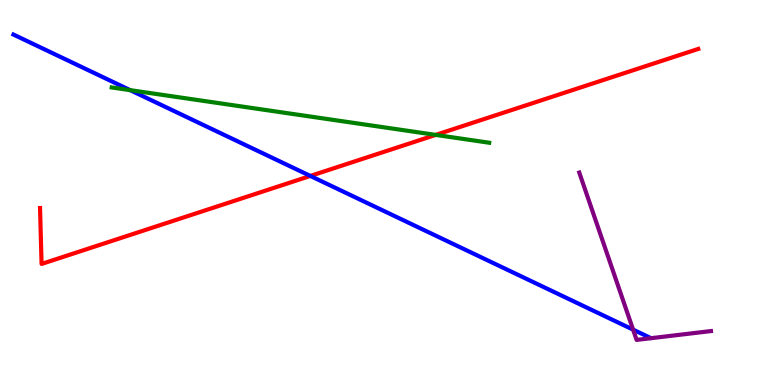[{'lines': ['blue', 'red'], 'intersections': [{'x': 4.0, 'y': 5.43}]}, {'lines': ['green', 'red'], 'intersections': [{'x': 5.62, 'y': 6.5}]}, {'lines': ['purple', 'red'], 'intersections': []}, {'lines': ['blue', 'green'], 'intersections': [{'x': 1.68, 'y': 7.66}]}, {'lines': ['blue', 'purple'], 'intersections': [{'x': 8.17, 'y': 1.44}]}, {'lines': ['green', 'purple'], 'intersections': []}]